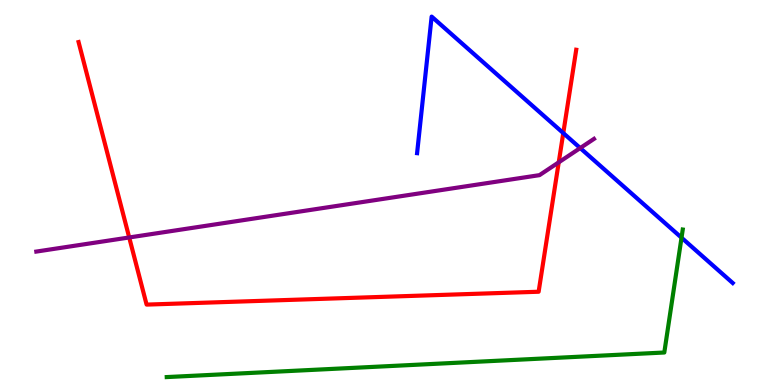[{'lines': ['blue', 'red'], 'intersections': [{'x': 7.27, 'y': 6.54}]}, {'lines': ['green', 'red'], 'intersections': []}, {'lines': ['purple', 'red'], 'intersections': [{'x': 1.67, 'y': 3.83}, {'x': 7.21, 'y': 5.78}]}, {'lines': ['blue', 'green'], 'intersections': [{'x': 8.79, 'y': 3.83}]}, {'lines': ['blue', 'purple'], 'intersections': [{'x': 7.49, 'y': 6.15}]}, {'lines': ['green', 'purple'], 'intersections': []}]